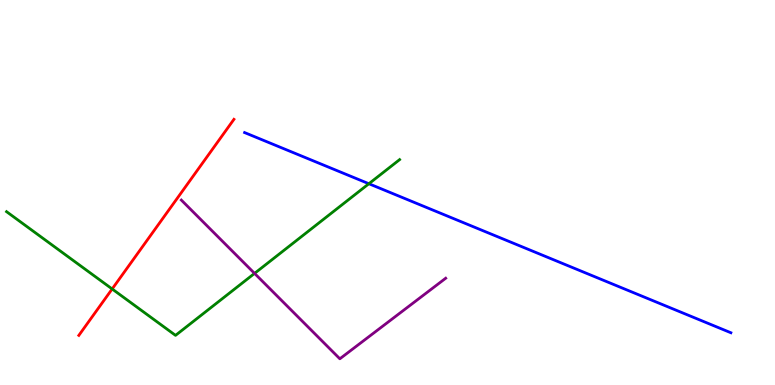[{'lines': ['blue', 'red'], 'intersections': []}, {'lines': ['green', 'red'], 'intersections': [{'x': 1.45, 'y': 2.49}]}, {'lines': ['purple', 'red'], 'intersections': []}, {'lines': ['blue', 'green'], 'intersections': [{'x': 4.76, 'y': 5.23}]}, {'lines': ['blue', 'purple'], 'intersections': []}, {'lines': ['green', 'purple'], 'intersections': [{'x': 3.28, 'y': 2.9}]}]